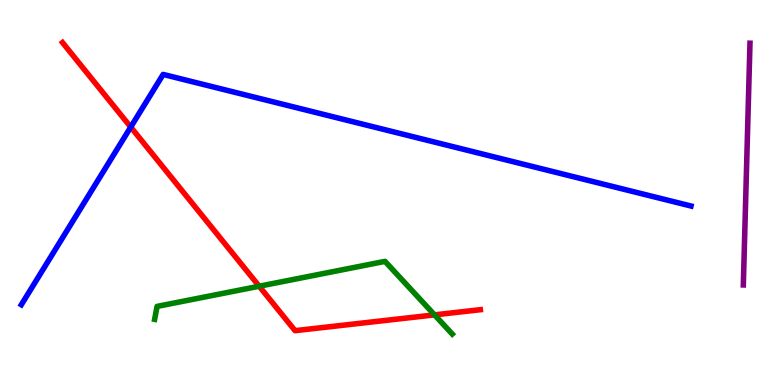[{'lines': ['blue', 'red'], 'intersections': [{'x': 1.69, 'y': 6.7}]}, {'lines': ['green', 'red'], 'intersections': [{'x': 3.34, 'y': 2.57}, {'x': 5.61, 'y': 1.82}]}, {'lines': ['purple', 'red'], 'intersections': []}, {'lines': ['blue', 'green'], 'intersections': []}, {'lines': ['blue', 'purple'], 'intersections': []}, {'lines': ['green', 'purple'], 'intersections': []}]